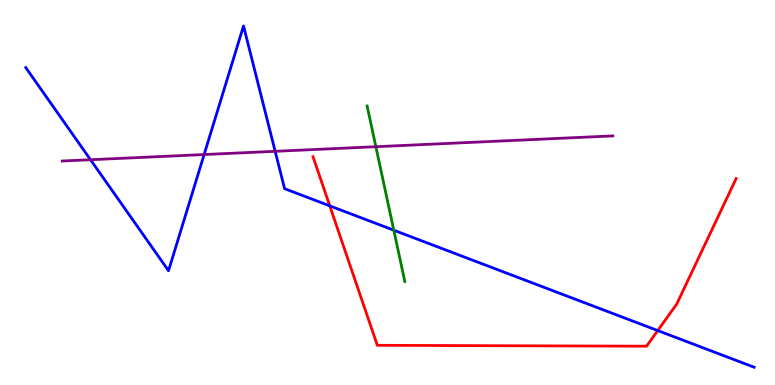[{'lines': ['blue', 'red'], 'intersections': [{'x': 4.26, 'y': 4.65}, {'x': 8.49, 'y': 1.41}]}, {'lines': ['green', 'red'], 'intersections': []}, {'lines': ['purple', 'red'], 'intersections': []}, {'lines': ['blue', 'green'], 'intersections': [{'x': 5.08, 'y': 4.02}]}, {'lines': ['blue', 'purple'], 'intersections': [{'x': 1.17, 'y': 5.85}, {'x': 2.63, 'y': 5.99}, {'x': 3.55, 'y': 6.07}]}, {'lines': ['green', 'purple'], 'intersections': [{'x': 4.85, 'y': 6.19}]}]